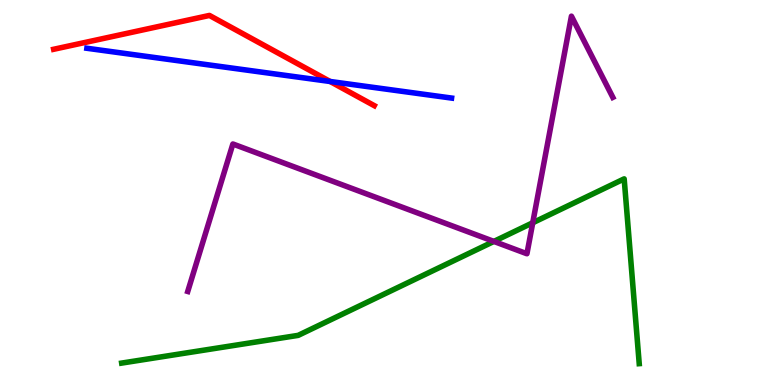[{'lines': ['blue', 'red'], 'intersections': [{'x': 4.26, 'y': 7.88}]}, {'lines': ['green', 'red'], 'intersections': []}, {'lines': ['purple', 'red'], 'intersections': []}, {'lines': ['blue', 'green'], 'intersections': []}, {'lines': ['blue', 'purple'], 'intersections': []}, {'lines': ['green', 'purple'], 'intersections': [{'x': 6.37, 'y': 3.73}, {'x': 6.87, 'y': 4.21}]}]